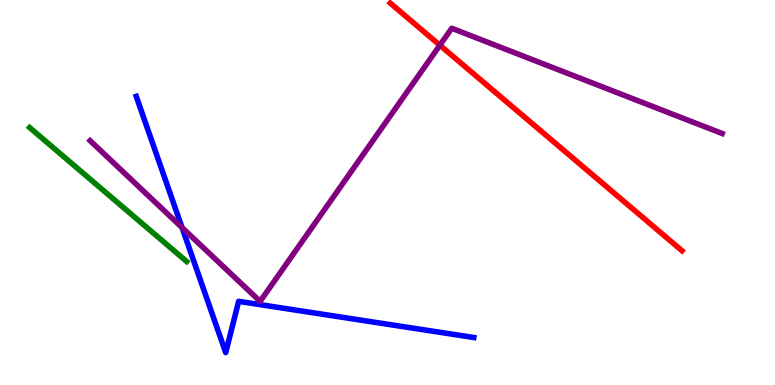[{'lines': ['blue', 'red'], 'intersections': []}, {'lines': ['green', 'red'], 'intersections': []}, {'lines': ['purple', 'red'], 'intersections': [{'x': 5.68, 'y': 8.83}]}, {'lines': ['blue', 'green'], 'intersections': []}, {'lines': ['blue', 'purple'], 'intersections': [{'x': 2.35, 'y': 4.09}]}, {'lines': ['green', 'purple'], 'intersections': []}]